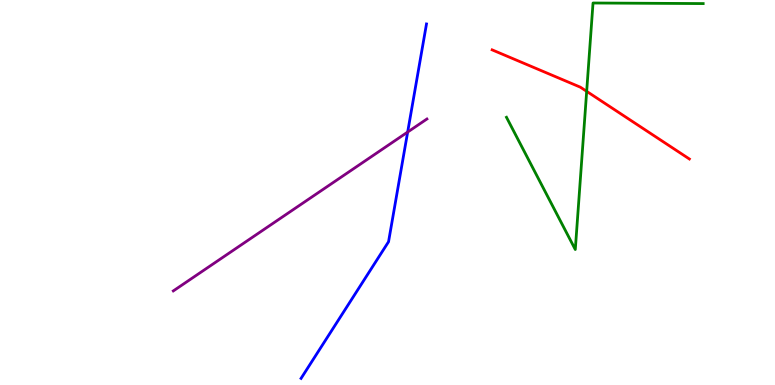[{'lines': ['blue', 'red'], 'intersections': []}, {'lines': ['green', 'red'], 'intersections': [{'x': 7.57, 'y': 7.63}]}, {'lines': ['purple', 'red'], 'intersections': []}, {'lines': ['blue', 'green'], 'intersections': []}, {'lines': ['blue', 'purple'], 'intersections': [{'x': 5.26, 'y': 6.57}]}, {'lines': ['green', 'purple'], 'intersections': []}]